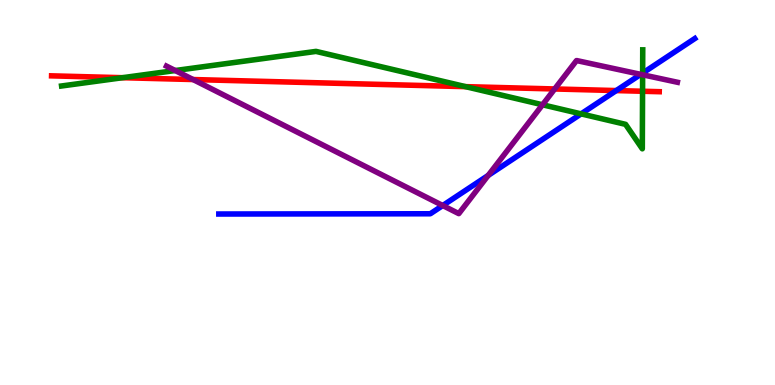[{'lines': ['blue', 'red'], 'intersections': [{'x': 7.95, 'y': 7.65}]}, {'lines': ['green', 'red'], 'intersections': [{'x': 1.58, 'y': 7.98}, {'x': 6.01, 'y': 7.75}, {'x': 8.29, 'y': 7.63}]}, {'lines': ['purple', 'red'], 'intersections': [{'x': 2.49, 'y': 7.93}, {'x': 7.16, 'y': 7.69}]}, {'lines': ['blue', 'green'], 'intersections': [{'x': 7.5, 'y': 7.04}, {'x': 8.29, 'y': 8.1}]}, {'lines': ['blue', 'purple'], 'intersections': [{'x': 5.71, 'y': 4.66}, {'x': 6.3, 'y': 5.44}, {'x': 8.27, 'y': 8.07}]}, {'lines': ['green', 'purple'], 'intersections': [{'x': 2.26, 'y': 8.17}, {'x': 7.0, 'y': 7.28}, {'x': 8.29, 'y': 8.06}]}]